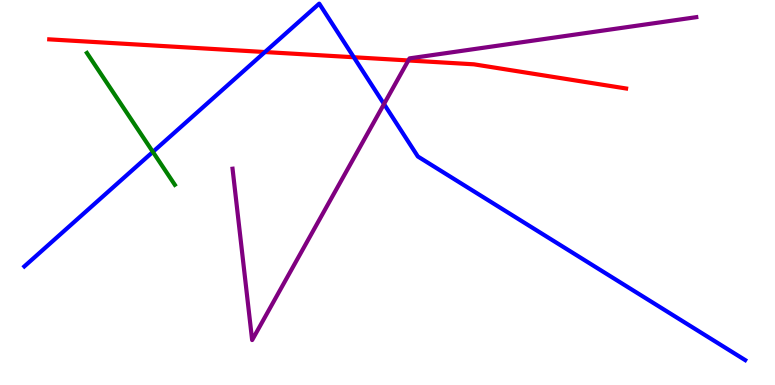[{'lines': ['blue', 'red'], 'intersections': [{'x': 3.42, 'y': 8.65}, {'x': 4.57, 'y': 8.51}]}, {'lines': ['green', 'red'], 'intersections': []}, {'lines': ['purple', 'red'], 'intersections': [{'x': 5.27, 'y': 8.43}]}, {'lines': ['blue', 'green'], 'intersections': [{'x': 1.97, 'y': 6.06}]}, {'lines': ['blue', 'purple'], 'intersections': [{'x': 4.95, 'y': 7.3}]}, {'lines': ['green', 'purple'], 'intersections': []}]